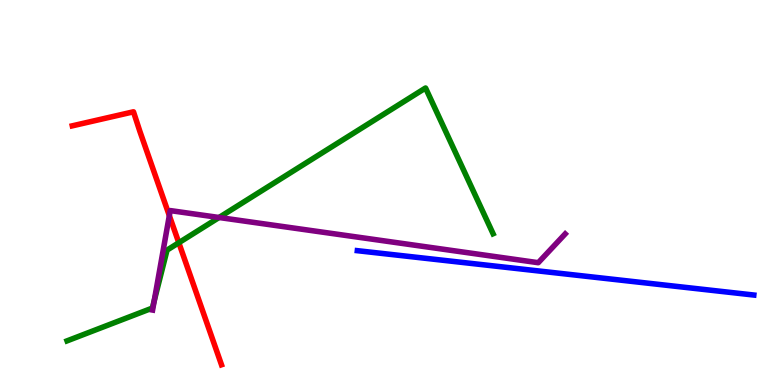[{'lines': ['blue', 'red'], 'intersections': []}, {'lines': ['green', 'red'], 'intersections': [{'x': 2.31, 'y': 3.7}]}, {'lines': ['purple', 'red'], 'intersections': [{'x': 2.18, 'y': 4.4}]}, {'lines': ['blue', 'green'], 'intersections': []}, {'lines': ['blue', 'purple'], 'intersections': []}, {'lines': ['green', 'purple'], 'intersections': [{'x': 1.99, 'y': 2.19}, {'x': 2.83, 'y': 4.35}]}]